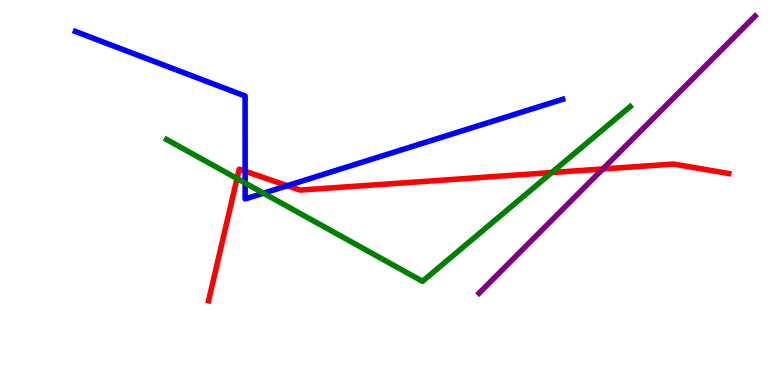[{'lines': ['blue', 'red'], 'intersections': [{'x': 3.16, 'y': 5.55}, {'x': 3.71, 'y': 5.18}]}, {'lines': ['green', 'red'], 'intersections': [{'x': 3.06, 'y': 5.36}, {'x': 7.12, 'y': 5.52}]}, {'lines': ['purple', 'red'], 'intersections': [{'x': 7.78, 'y': 5.61}]}, {'lines': ['blue', 'green'], 'intersections': [{'x': 3.16, 'y': 5.25}, {'x': 3.4, 'y': 4.98}]}, {'lines': ['blue', 'purple'], 'intersections': []}, {'lines': ['green', 'purple'], 'intersections': []}]